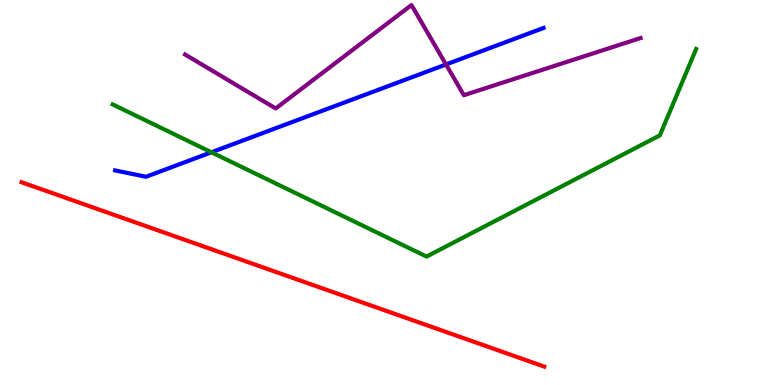[{'lines': ['blue', 'red'], 'intersections': []}, {'lines': ['green', 'red'], 'intersections': []}, {'lines': ['purple', 'red'], 'intersections': []}, {'lines': ['blue', 'green'], 'intersections': [{'x': 2.73, 'y': 6.04}]}, {'lines': ['blue', 'purple'], 'intersections': [{'x': 5.75, 'y': 8.33}]}, {'lines': ['green', 'purple'], 'intersections': []}]